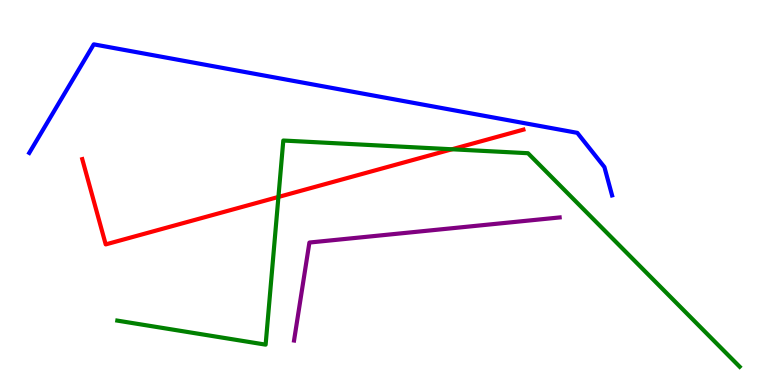[{'lines': ['blue', 'red'], 'intersections': []}, {'lines': ['green', 'red'], 'intersections': [{'x': 3.59, 'y': 4.88}, {'x': 5.83, 'y': 6.12}]}, {'lines': ['purple', 'red'], 'intersections': []}, {'lines': ['blue', 'green'], 'intersections': []}, {'lines': ['blue', 'purple'], 'intersections': []}, {'lines': ['green', 'purple'], 'intersections': []}]